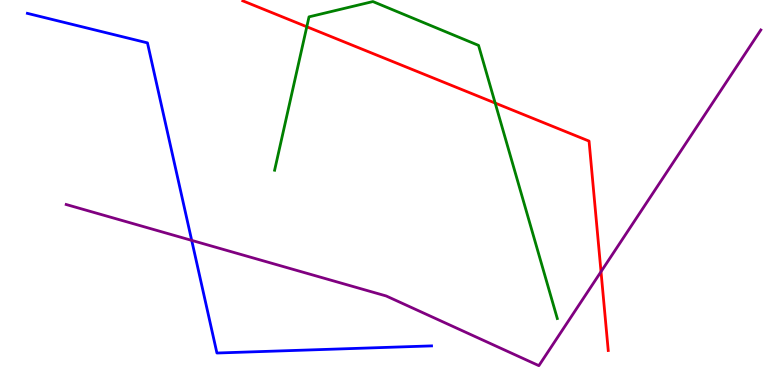[{'lines': ['blue', 'red'], 'intersections': []}, {'lines': ['green', 'red'], 'intersections': [{'x': 3.96, 'y': 9.3}, {'x': 6.39, 'y': 7.32}]}, {'lines': ['purple', 'red'], 'intersections': [{'x': 7.76, 'y': 2.94}]}, {'lines': ['blue', 'green'], 'intersections': []}, {'lines': ['blue', 'purple'], 'intersections': [{'x': 2.47, 'y': 3.76}]}, {'lines': ['green', 'purple'], 'intersections': []}]